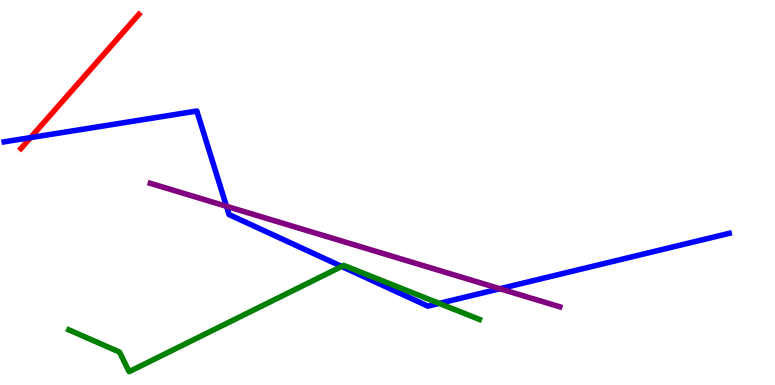[{'lines': ['blue', 'red'], 'intersections': [{'x': 0.394, 'y': 6.43}]}, {'lines': ['green', 'red'], 'intersections': []}, {'lines': ['purple', 'red'], 'intersections': []}, {'lines': ['blue', 'green'], 'intersections': [{'x': 4.41, 'y': 3.08}, {'x': 5.67, 'y': 2.12}]}, {'lines': ['blue', 'purple'], 'intersections': [{'x': 2.92, 'y': 4.64}, {'x': 6.45, 'y': 2.5}]}, {'lines': ['green', 'purple'], 'intersections': []}]